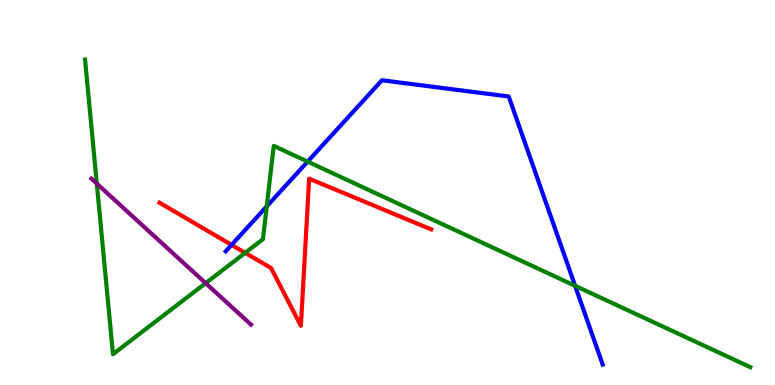[{'lines': ['blue', 'red'], 'intersections': [{'x': 2.99, 'y': 3.64}]}, {'lines': ['green', 'red'], 'intersections': [{'x': 3.16, 'y': 3.43}]}, {'lines': ['purple', 'red'], 'intersections': []}, {'lines': ['blue', 'green'], 'intersections': [{'x': 3.44, 'y': 4.64}, {'x': 3.97, 'y': 5.8}, {'x': 7.42, 'y': 2.58}]}, {'lines': ['blue', 'purple'], 'intersections': []}, {'lines': ['green', 'purple'], 'intersections': [{'x': 1.25, 'y': 5.23}, {'x': 2.65, 'y': 2.65}]}]